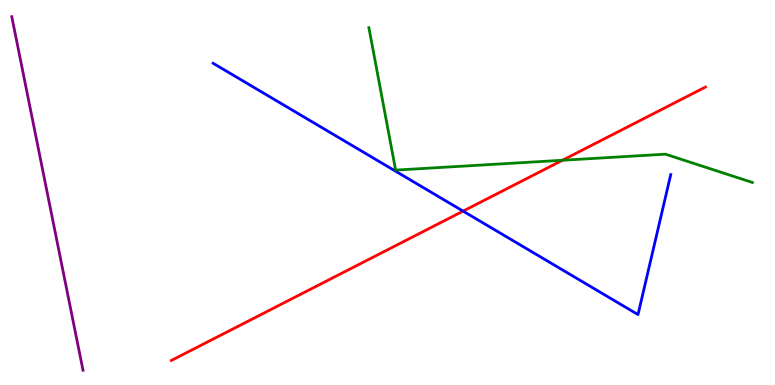[{'lines': ['blue', 'red'], 'intersections': [{'x': 5.98, 'y': 4.52}]}, {'lines': ['green', 'red'], 'intersections': [{'x': 7.26, 'y': 5.84}]}, {'lines': ['purple', 'red'], 'intersections': []}, {'lines': ['blue', 'green'], 'intersections': []}, {'lines': ['blue', 'purple'], 'intersections': []}, {'lines': ['green', 'purple'], 'intersections': []}]